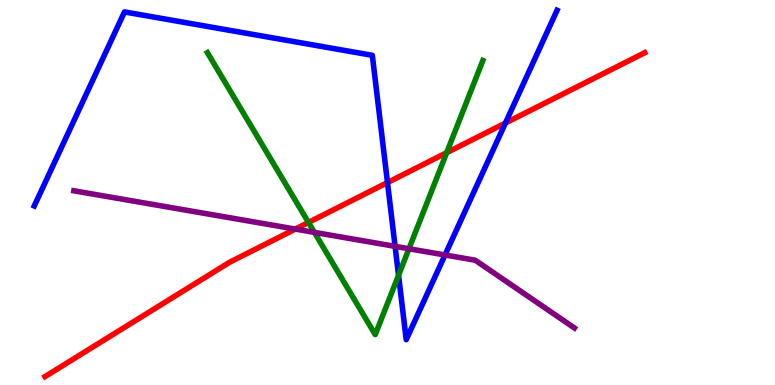[{'lines': ['blue', 'red'], 'intersections': [{'x': 5.0, 'y': 5.26}, {'x': 6.52, 'y': 6.8}]}, {'lines': ['green', 'red'], 'intersections': [{'x': 3.98, 'y': 4.22}, {'x': 5.76, 'y': 6.03}]}, {'lines': ['purple', 'red'], 'intersections': [{'x': 3.81, 'y': 4.05}]}, {'lines': ['blue', 'green'], 'intersections': [{'x': 5.14, 'y': 2.85}]}, {'lines': ['blue', 'purple'], 'intersections': [{'x': 5.1, 'y': 3.6}, {'x': 5.74, 'y': 3.38}]}, {'lines': ['green', 'purple'], 'intersections': [{'x': 4.06, 'y': 3.96}, {'x': 5.28, 'y': 3.54}]}]